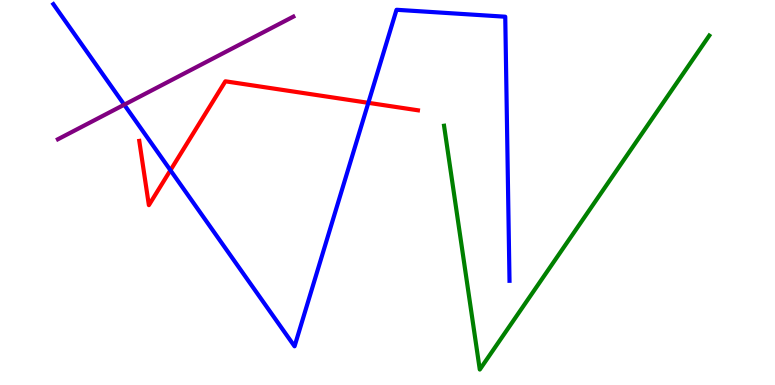[{'lines': ['blue', 'red'], 'intersections': [{'x': 2.2, 'y': 5.58}, {'x': 4.75, 'y': 7.33}]}, {'lines': ['green', 'red'], 'intersections': []}, {'lines': ['purple', 'red'], 'intersections': []}, {'lines': ['blue', 'green'], 'intersections': []}, {'lines': ['blue', 'purple'], 'intersections': [{'x': 1.6, 'y': 7.28}]}, {'lines': ['green', 'purple'], 'intersections': []}]